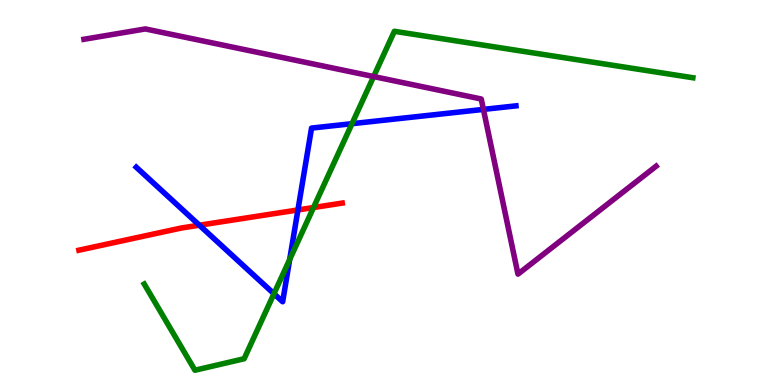[{'lines': ['blue', 'red'], 'intersections': [{'x': 2.57, 'y': 4.15}, {'x': 3.84, 'y': 4.55}]}, {'lines': ['green', 'red'], 'intersections': [{'x': 4.05, 'y': 4.61}]}, {'lines': ['purple', 'red'], 'intersections': []}, {'lines': ['blue', 'green'], 'intersections': [{'x': 3.53, 'y': 2.37}, {'x': 3.74, 'y': 3.26}, {'x': 4.54, 'y': 6.79}]}, {'lines': ['blue', 'purple'], 'intersections': [{'x': 6.24, 'y': 7.16}]}, {'lines': ['green', 'purple'], 'intersections': [{'x': 4.82, 'y': 8.01}]}]